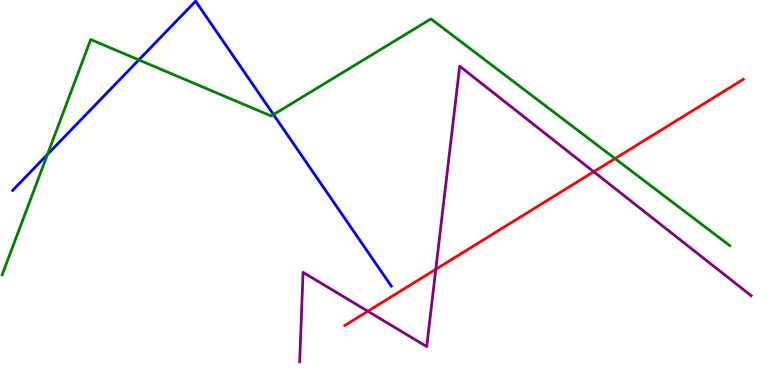[{'lines': ['blue', 'red'], 'intersections': []}, {'lines': ['green', 'red'], 'intersections': [{'x': 7.94, 'y': 5.88}]}, {'lines': ['purple', 'red'], 'intersections': [{'x': 4.75, 'y': 1.92}, {'x': 5.62, 'y': 3.01}, {'x': 7.66, 'y': 5.54}]}, {'lines': ['blue', 'green'], 'intersections': [{'x': 0.613, 'y': 5.99}, {'x': 1.79, 'y': 8.44}, {'x': 3.53, 'y': 7.02}]}, {'lines': ['blue', 'purple'], 'intersections': []}, {'lines': ['green', 'purple'], 'intersections': []}]